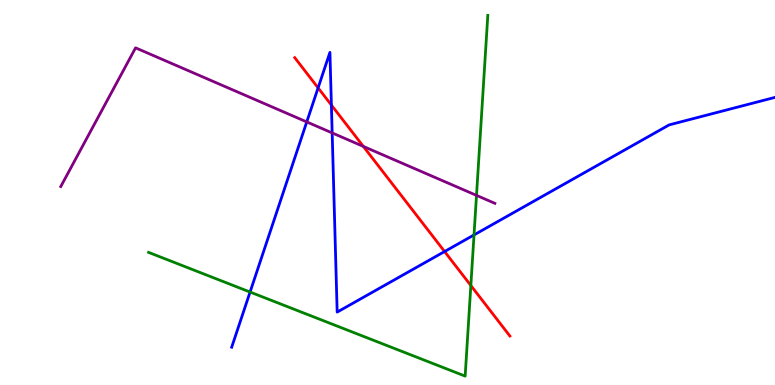[{'lines': ['blue', 'red'], 'intersections': [{'x': 4.1, 'y': 7.72}, {'x': 4.28, 'y': 7.27}, {'x': 5.74, 'y': 3.47}]}, {'lines': ['green', 'red'], 'intersections': [{'x': 6.08, 'y': 2.58}]}, {'lines': ['purple', 'red'], 'intersections': [{'x': 4.69, 'y': 6.2}]}, {'lines': ['blue', 'green'], 'intersections': [{'x': 3.23, 'y': 2.41}, {'x': 6.12, 'y': 3.9}]}, {'lines': ['blue', 'purple'], 'intersections': [{'x': 3.96, 'y': 6.83}, {'x': 4.29, 'y': 6.55}]}, {'lines': ['green', 'purple'], 'intersections': [{'x': 6.15, 'y': 4.92}]}]